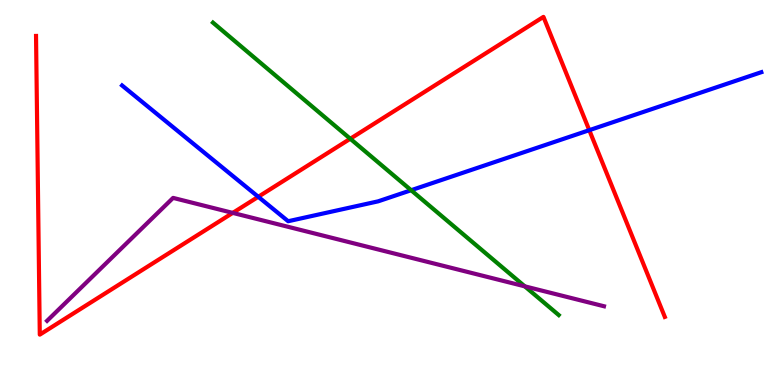[{'lines': ['blue', 'red'], 'intersections': [{'x': 3.33, 'y': 4.89}, {'x': 7.6, 'y': 6.62}]}, {'lines': ['green', 'red'], 'intersections': [{'x': 4.52, 'y': 6.4}]}, {'lines': ['purple', 'red'], 'intersections': [{'x': 3.0, 'y': 4.47}]}, {'lines': ['blue', 'green'], 'intersections': [{'x': 5.3, 'y': 5.06}]}, {'lines': ['blue', 'purple'], 'intersections': []}, {'lines': ['green', 'purple'], 'intersections': [{'x': 6.77, 'y': 2.56}]}]